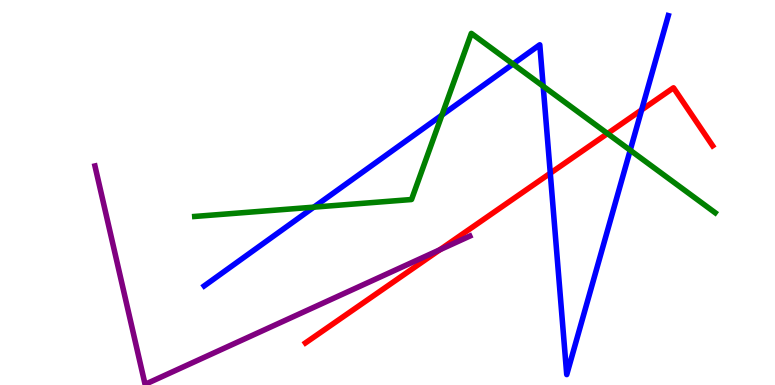[{'lines': ['blue', 'red'], 'intersections': [{'x': 7.1, 'y': 5.5}, {'x': 8.28, 'y': 7.15}]}, {'lines': ['green', 'red'], 'intersections': [{'x': 7.84, 'y': 6.53}]}, {'lines': ['purple', 'red'], 'intersections': [{'x': 5.68, 'y': 3.51}]}, {'lines': ['blue', 'green'], 'intersections': [{'x': 4.05, 'y': 4.62}, {'x': 5.7, 'y': 7.01}, {'x': 6.62, 'y': 8.34}, {'x': 7.01, 'y': 7.76}, {'x': 8.13, 'y': 6.1}]}, {'lines': ['blue', 'purple'], 'intersections': []}, {'lines': ['green', 'purple'], 'intersections': []}]